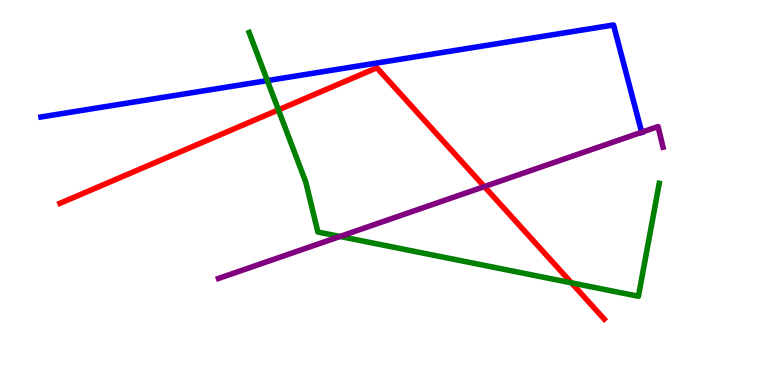[{'lines': ['blue', 'red'], 'intersections': []}, {'lines': ['green', 'red'], 'intersections': [{'x': 3.59, 'y': 7.15}, {'x': 7.37, 'y': 2.65}]}, {'lines': ['purple', 'red'], 'intersections': [{'x': 6.25, 'y': 5.15}]}, {'lines': ['blue', 'green'], 'intersections': [{'x': 3.45, 'y': 7.91}]}, {'lines': ['blue', 'purple'], 'intersections': [{'x': 8.28, 'y': 6.57}]}, {'lines': ['green', 'purple'], 'intersections': [{'x': 4.39, 'y': 3.86}]}]